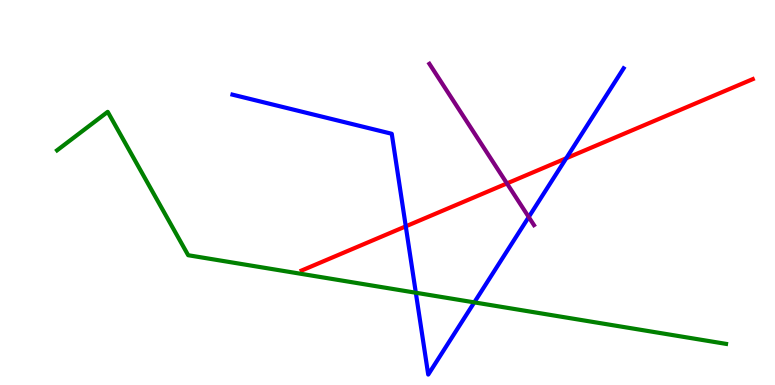[{'lines': ['blue', 'red'], 'intersections': [{'x': 5.24, 'y': 4.12}, {'x': 7.31, 'y': 5.89}]}, {'lines': ['green', 'red'], 'intersections': []}, {'lines': ['purple', 'red'], 'intersections': [{'x': 6.54, 'y': 5.24}]}, {'lines': ['blue', 'green'], 'intersections': [{'x': 5.37, 'y': 2.4}, {'x': 6.12, 'y': 2.15}]}, {'lines': ['blue', 'purple'], 'intersections': [{'x': 6.82, 'y': 4.36}]}, {'lines': ['green', 'purple'], 'intersections': []}]